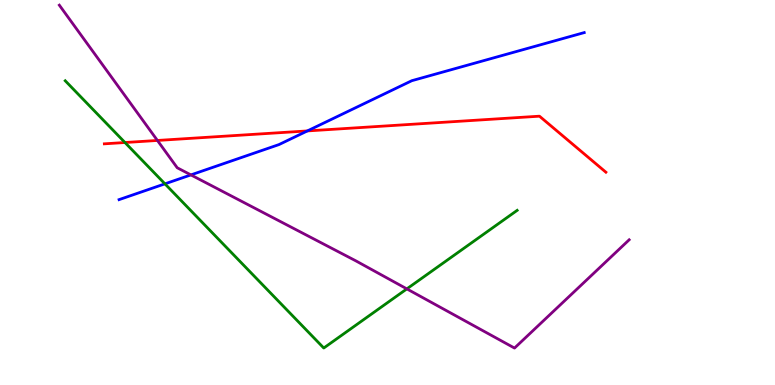[{'lines': ['blue', 'red'], 'intersections': [{'x': 3.97, 'y': 6.6}]}, {'lines': ['green', 'red'], 'intersections': [{'x': 1.61, 'y': 6.3}]}, {'lines': ['purple', 'red'], 'intersections': [{'x': 2.03, 'y': 6.35}]}, {'lines': ['blue', 'green'], 'intersections': [{'x': 2.13, 'y': 5.22}]}, {'lines': ['blue', 'purple'], 'intersections': [{'x': 2.46, 'y': 5.46}]}, {'lines': ['green', 'purple'], 'intersections': [{'x': 5.25, 'y': 2.5}]}]